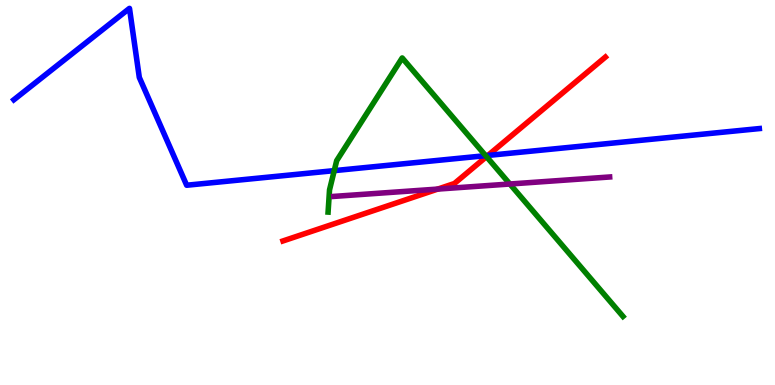[{'lines': ['blue', 'red'], 'intersections': [{'x': 6.3, 'y': 5.96}]}, {'lines': ['green', 'red'], 'intersections': [{'x': 6.28, 'y': 5.93}]}, {'lines': ['purple', 'red'], 'intersections': [{'x': 5.65, 'y': 5.09}]}, {'lines': ['blue', 'green'], 'intersections': [{'x': 4.31, 'y': 5.57}, {'x': 6.27, 'y': 5.96}]}, {'lines': ['blue', 'purple'], 'intersections': []}, {'lines': ['green', 'purple'], 'intersections': [{'x': 6.58, 'y': 5.22}]}]